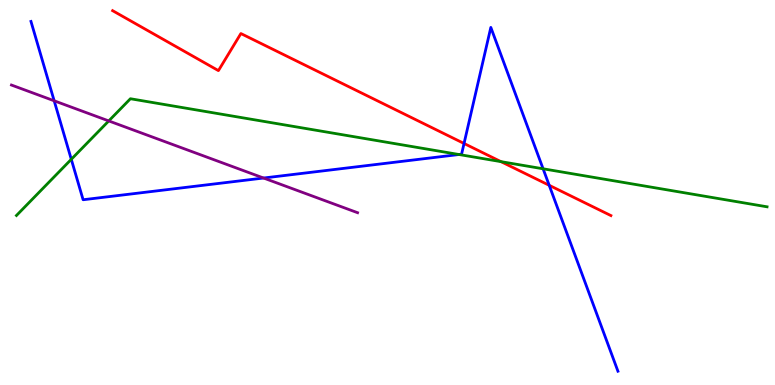[{'lines': ['blue', 'red'], 'intersections': [{'x': 5.99, 'y': 6.27}, {'x': 7.09, 'y': 5.19}]}, {'lines': ['green', 'red'], 'intersections': [{'x': 6.46, 'y': 5.8}]}, {'lines': ['purple', 'red'], 'intersections': []}, {'lines': ['blue', 'green'], 'intersections': [{'x': 0.92, 'y': 5.86}, {'x': 5.92, 'y': 5.99}, {'x': 7.01, 'y': 5.62}]}, {'lines': ['blue', 'purple'], 'intersections': [{'x': 0.699, 'y': 7.38}, {'x': 3.4, 'y': 5.38}]}, {'lines': ['green', 'purple'], 'intersections': [{'x': 1.4, 'y': 6.86}]}]